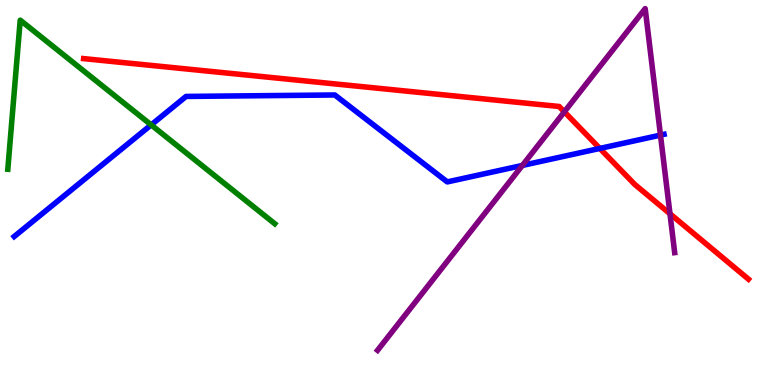[{'lines': ['blue', 'red'], 'intersections': [{'x': 7.74, 'y': 6.14}]}, {'lines': ['green', 'red'], 'intersections': []}, {'lines': ['purple', 'red'], 'intersections': [{'x': 7.28, 'y': 7.1}, {'x': 8.64, 'y': 4.45}]}, {'lines': ['blue', 'green'], 'intersections': [{'x': 1.95, 'y': 6.76}]}, {'lines': ['blue', 'purple'], 'intersections': [{'x': 6.74, 'y': 5.7}, {'x': 8.52, 'y': 6.49}]}, {'lines': ['green', 'purple'], 'intersections': []}]